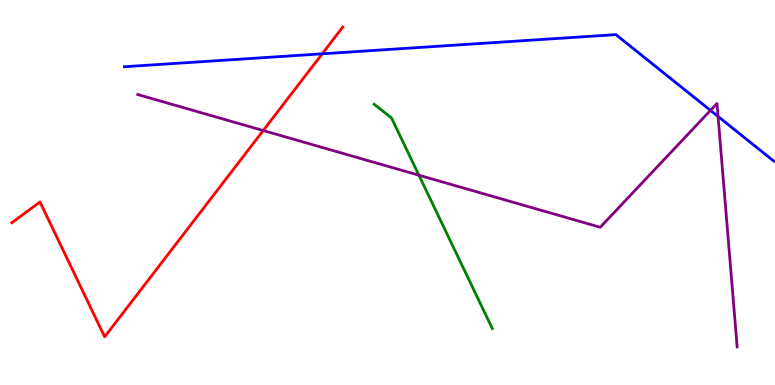[{'lines': ['blue', 'red'], 'intersections': [{'x': 4.16, 'y': 8.6}]}, {'lines': ['green', 'red'], 'intersections': []}, {'lines': ['purple', 'red'], 'intersections': [{'x': 3.4, 'y': 6.61}]}, {'lines': ['blue', 'green'], 'intersections': []}, {'lines': ['blue', 'purple'], 'intersections': [{'x': 9.17, 'y': 7.13}, {'x': 9.27, 'y': 6.97}]}, {'lines': ['green', 'purple'], 'intersections': [{'x': 5.41, 'y': 5.45}]}]